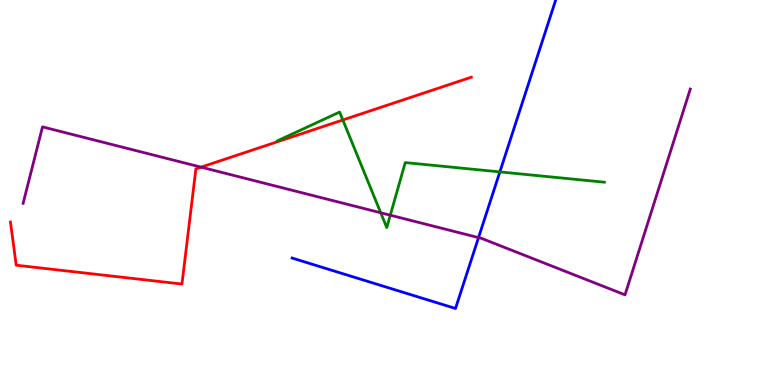[{'lines': ['blue', 'red'], 'intersections': []}, {'lines': ['green', 'red'], 'intersections': [{'x': 4.42, 'y': 6.88}]}, {'lines': ['purple', 'red'], 'intersections': [{'x': 2.59, 'y': 5.66}]}, {'lines': ['blue', 'green'], 'intersections': [{'x': 6.45, 'y': 5.53}]}, {'lines': ['blue', 'purple'], 'intersections': [{'x': 6.17, 'y': 3.83}]}, {'lines': ['green', 'purple'], 'intersections': [{'x': 4.91, 'y': 4.47}, {'x': 5.04, 'y': 4.41}]}]